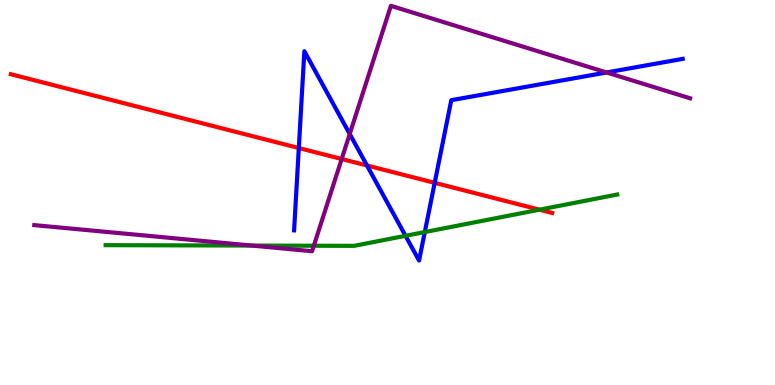[{'lines': ['blue', 'red'], 'intersections': [{'x': 3.86, 'y': 6.16}, {'x': 4.74, 'y': 5.7}, {'x': 5.61, 'y': 5.25}]}, {'lines': ['green', 'red'], 'intersections': [{'x': 6.96, 'y': 4.55}]}, {'lines': ['purple', 'red'], 'intersections': [{'x': 4.41, 'y': 5.87}]}, {'lines': ['blue', 'green'], 'intersections': [{'x': 5.23, 'y': 3.87}, {'x': 5.48, 'y': 3.97}]}, {'lines': ['blue', 'purple'], 'intersections': [{'x': 4.51, 'y': 6.52}, {'x': 7.83, 'y': 8.12}]}, {'lines': ['green', 'purple'], 'intersections': [{'x': 3.25, 'y': 3.62}, {'x': 4.05, 'y': 3.62}]}]